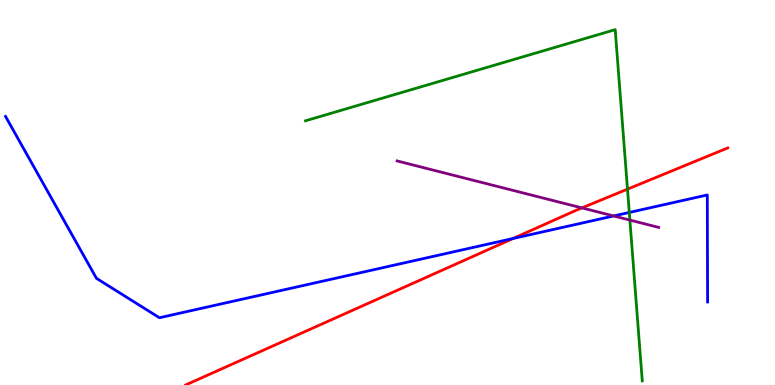[{'lines': ['blue', 'red'], 'intersections': [{'x': 6.62, 'y': 3.81}]}, {'lines': ['green', 'red'], 'intersections': [{'x': 8.1, 'y': 5.09}]}, {'lines': ['purple', 'red'], 'intersections': [{'x': 7.51, 'y': 4.6}]}, {'lines': ['blue', 'green'], 'intersections': [{'x': 8.12, 'y': 4.48}]}, {'lines': ['blue', 'purple'], 'intersections': [{'x': 7.92, 'y': 4.39}]}, {'lines': ['green', 'purple'], 'intersections': [{'x': 8.13, 'y': 4.28}]}]